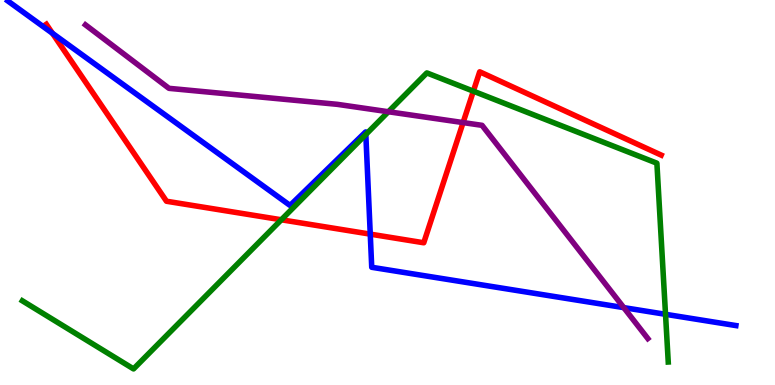[{'lines': ['blue', 'red'], 'intersections': [{'x': 0.677, 'y': 9.14}, {'x': 4.78, 'y': 3.92}]}, {'lines': ['green', 'red'], 'intersections': [{'x': 3.63, 'y': 4.29}, {'x': 6.11, 'y': 7.63}]}, {'lines': ['purple', 'red'], 'intersections': [{'x': 5.98, 'y': 6.82}]}, {'lines': ['blue', 'green'], 'intersections': [{'x': 4.72, 'y': 6.51}, {'x': 8.59, 'y': 1.84}]}, {'lines': ['blue', 'purple'], 'intersections': [{'x': 8.05, 'y': 2.01}]}, {'lines': ['green', 'purple'], 'intersections': [{'x': 5.01, 'y': 7.1}]}]